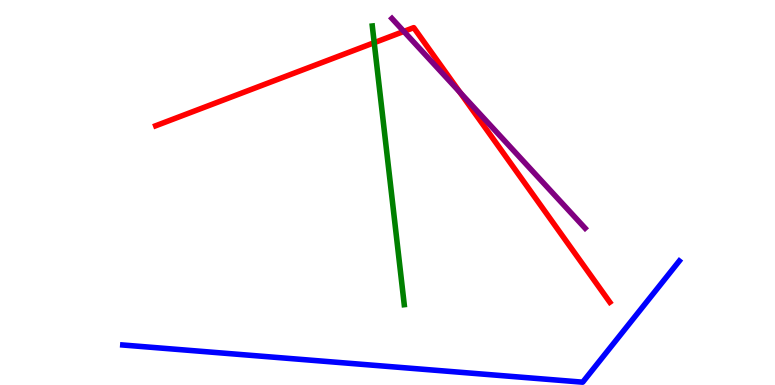[{'lines': ['blue', 'red'], 'intersections': []}, {'lines': ['green', 'red'], 'intersections': [{'x': 4.83, 'y': 8.89}]}, {'lines': ['purple', 'red'], 'intersections': [{'x': 5.21, 'y': 9.18}, {'x': 5.93, 'y': 7.6}]}, {'lines': ['blue', 'green'], 'intersections': []}, {'lines': ['blue', 'purple'], 'intersections': []}, {'lines': ['green', 'purple'], 'intersections': []}]